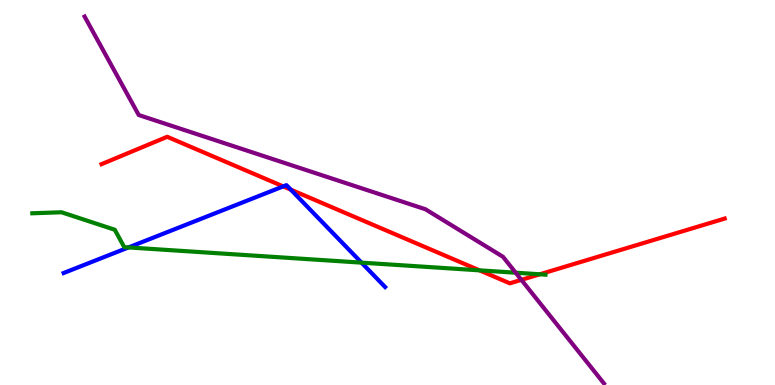[{'lines': ['blue', 'red'], 'intersections': [{'x': 3.65, 'y': 5.16}, {'x': 3.75, 'y': 5.07}]}, {'lines': ['green', 'red'], 'intersections': [{'x': 6.19, 'y': 2.98}, {'x': 6.97, 'y': 2.88}]}, {'lines': ['purple', 'red'], 'intersections': [{'x': 6.73, 'y': 2.73}]}, {'lines': ['blue', 'green'], 'intersections': [{'x': 1.66, 'y': 3.57}, {'x': 4.66, 'y': 3.18}]}, {'lines': ['blue', 'purple'], 'intersections': []}, {'lines': ['green', 'purple'], 'intersections': [{'x': 6.65, 'y': 2.92}]}]